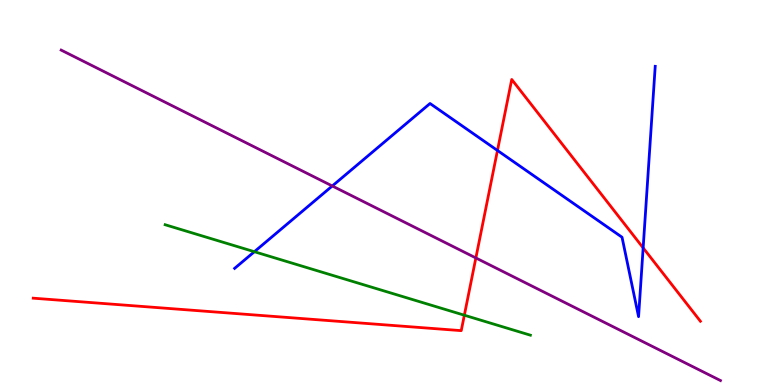[{'lines': ['blue', 'red'], 'intersections': [{'x': 6.42, 'y': 6.09}, {'x': 8.3, 'y': 3.56}]}, {'lines': ['green', 'red'], 'intersections': [{'x': 5.99, 'y': 1.81}]}, {'lines': ['purple', 'red'], 'intersections': [{'x': 6.14, 'y': 3.3}]}, {'lines': ['blue', 'green'], 'intersections': [{'x': 3.28, 'y': 3.46}]}, {'lines': ['blue', 'purple'], 'intersections': [{'x': 4.29, 'y': 5.17}]}, {'lines': ['green', 'purple'], 'intersections': []}]